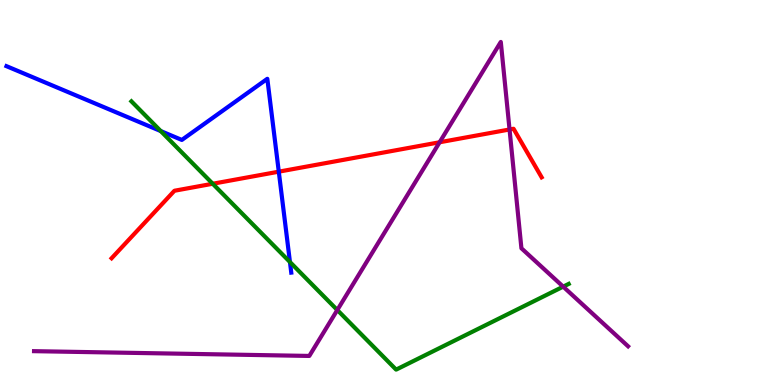[{'lines': ['blue', 'red'], 'intersections': [{'x': 3.6, 'y': 5.54}]}, {'lines': ['green', 'red'], 'intersections': [{'x': 2.74, 'y': 5.23}]}, {'lines': ['purple', 'red'], 'intersections': [{'x': 5.67, 'y': 6.3}, {'x': 6.57, 'y': 6.64}]}, {'lines': ['blue', 'green'], 'intersections': [{'x': 2.07, 'y': 6.6}, {'x': 3.74, 'y': 3.19}]}, {'lines': ['blue', 'purple'], 'intersections': []}, {'lines': ['green', 'purple'], 'intersections': [{'x': 4.35, 'y': 1.95}, {'x': 7.27, 'y': 2.55}]}]